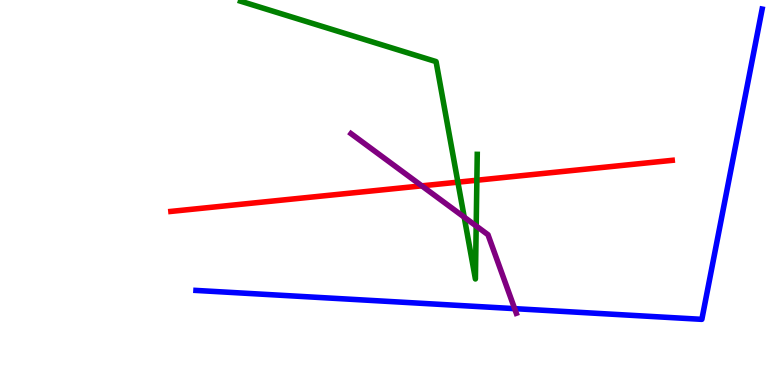[{'lines': ['blue', 'red'], 'intersections': []}, {'lines': ['green', 'red'], 'intersections': [{'x': 5.91, 'y': 5.27}, {'x': 6.15, 'y': 5.32}]}, {'lines': ['purple', 'red'], 'intersections': [{'x': 5.44, 'y': 5.17}]}, {'lines': ['blue', 'green'], 'intersections': []}, {'lines': ['blue', 'purple'], 'intersections': [{'x': 6.64, 'y': 1.98}]}, {'lines': ['green', 'purple'], 'intersections': [{'x': 5.99, 'y': 4.36}, {'x': 6.14, 'y': 4.13}]}]